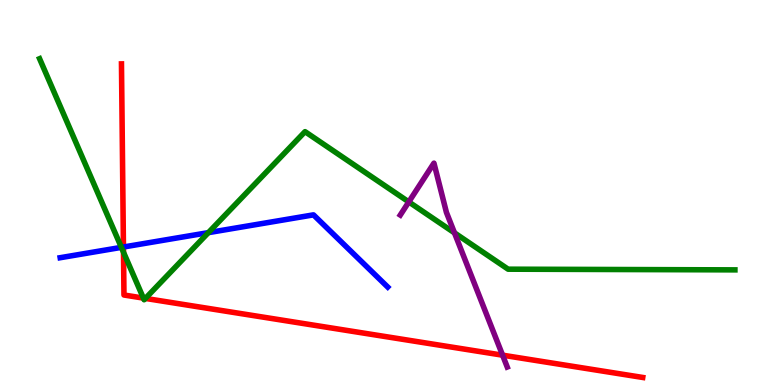[{'lines': ['blue', 'red'], 'intersections': [{'x': 1.59, 'y': 3.58}]}, {'lines': ['green', 'red'], 'intersections': [{'x': 1.59, 'y': 3.45}, {'x': 1.85, 'y': 2.26}, {'x': 1.88, 'y': 2.25}]}, {'lines': ['purple', 'red'], 'intersections': [{'x': 6.48, 'y': 0.774}]}, {'lines': ['blue', 'green'], 'intersections': [{'x': 1.57, 'y': 3.58}, {'x': 2.69, 'y': 3.96}]}, {'lines': ['blue', 'purple'], 'intersections': []}, {'lines': ['green', 'purple'], 'intersections': [{'x': 5.27, 'y': 4.76}, {'x': 5.86, 'y': 3.95}]}]